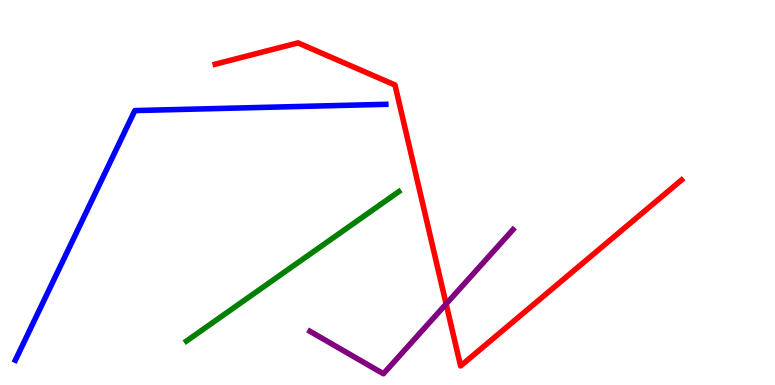[{'lines': ['blue', 'red'], 'intersections': []}, {'lines': ['green', 'red'], 'intersections': []}, {'lines': ['purple', 'red'], 'intersections': [{'x': 5.76, 'y': 2.1}]}, {'lines': ['blue', 'green'], 'intersections': []}, {'lines': ['blue', 'purple'], 'intersections': []}, {'lines': ['green', 'purple'], 'intersections': []}]